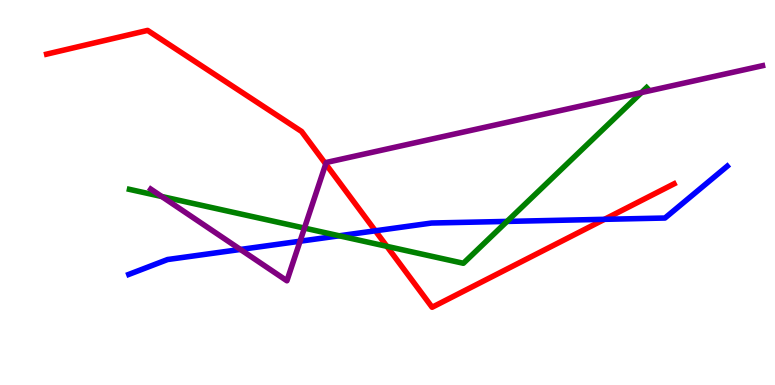[{'lines': ['blue', 'red'], 'intersections': [{'x': 4.84, 'y': 4.01}, {'x': 7.8, 'y': 4.3}]}, {'lines': ['green', 'red'], 'intersections': [{'x': 4.99, 'y': 3.6}]}, {'lines': ['purple', 'red'], 'intersections': [{'x': 4.2, 'y': 5.74}]}, {'lines': ['blue', 'green'], 'intersections': [{'x': 4.38, 'y': 3.88}, {'x': 6.54, 'y': 4.25}]}, {'lines': ['blue', 'purple'], 'intersections': [{'x': 3.1, 'y': 3.52}, {'x': 3.87, 'y': 3.73}]}, {'lines': ['green', 'purple'], 'intersections': [{'x': 2.09, 'y': 4.9}, {'x': 3.93, 'y': 4.08}, {'x': 8.28, 'y': 7.6}]}]